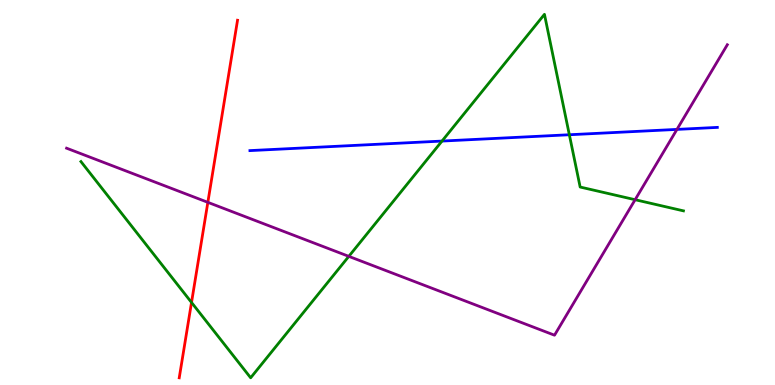[{'lines': ['blue', 'red'], 'intersections': []}, {'lines': ['green', 'red'], 'intersections': [{'x': 2.47, 'y': 2.14}]}, {'lines': ['purple', 'red'], 'intersections': [{'x': 2.68, 'y': 4.74}]}, {'lines': ['blue', 'green'], 'intersections': [{'x': 5.7, 'y': 6.34}, {'x': 7.35, 'y': 6.5}]}, {'lines': ['blue', 'purple'], 'intersections': [{'x': 8.73, 'y': 6.64}]}, {'lines': ['green', 'purple'], 'intersections': [{'x': 4.5, 'y': 3.34}, {'x': 8.2, 'y': 4.81}]}]